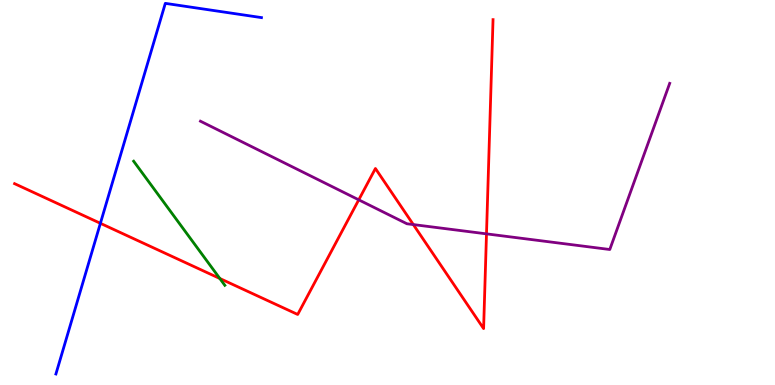[{'lines': ['blue', 'red'], 'intersections': [{'x': 1.3, 'y': 4.2}]}, {'lines': ['green', 'red'], 'intersections': [{'x': 2.84, 'y': 2.77}]}, {'lines': ['purple', 'red'], 'intersections': [{'x': 4.63, 'y': 4.81}, {'x': 5.33, 'y': 4.17}, {'x': 6.28, 'y': 3.93}]}, {'lines': ['blue', 'green'], 'intersections': []}, {'lines': ['blue', 'purple'], 'intersections': []}, {'lines': ['green', 'purple'], 'intersections': []}]